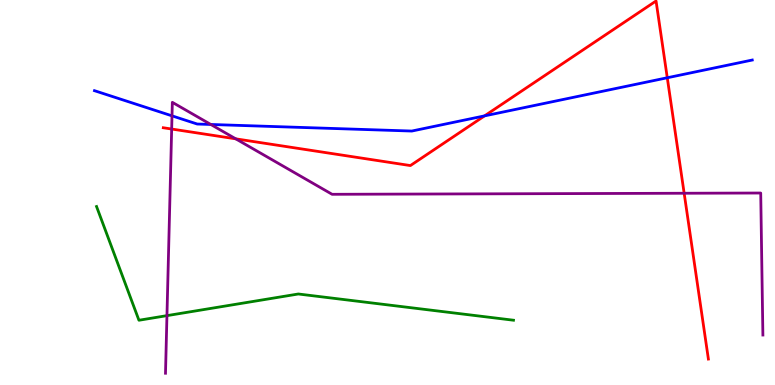[{'lines': ['blue', 'red'], 'intersections': [{'x': 6.25, 'y': 6.99}, {'x': 8.61, 'y': 7.98}]}, {'lines': ['green', 'red'], 'intersections': []}, {'lines': ['purple', 'red'], 'intersections': [{'x': 2.22, 'y': 6.65}, {'x': 3.04, 'y': 6.39}, {'x': 8.83, 'y': 4.98}]}, {'lines': ['blue', 'green'], 'intersections': []}, {'lines': ['blue', 'purple'], 'intersections': [{'x': 2.22, 'y': 6.99}, {'x': 2.72, 'y': 6.77}]}, {'lines': ['green', 'purple'], 'intersections': [{'x': 2.15, 'y': 1.8}]}]